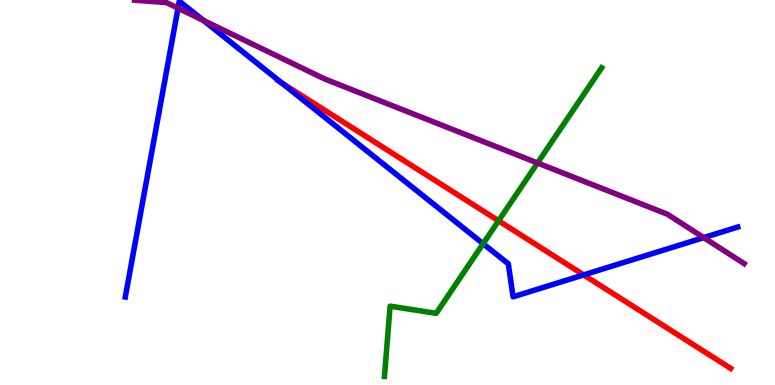[{'lines': ['blue', 'red'], 'intersections': [{'x': 3.63, 'y': 7.85}, {'x': 7.53, 'y': 2.86}]}, {'lines': ['green', 'red'], 'intersections': [{'x': 6.43, 'y': 4.27}]}, {'lines': ['purple', 'red'], 'intersections': []}, {'lines': ['blue', 'green'], 'intersections': [{'x': 6.23, 'y': 3.67}]}, {'lines': ['blue', 'purple'], 'intersections': [{'x': 2.3, 'y': 9.79}, {'x': 2.63, 'y': 9.47}, {'x': 9.08, 'y': 3.83}]}, {'lines': ['green', 'purple'], 'intersections': [{'x': 6.94, 'y': 5.77}]}]